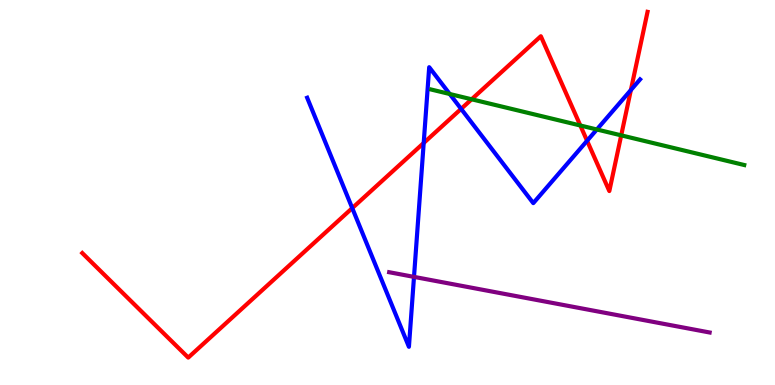[{'lines': ['blue', 'red'], 'intersections': [{'x': 4.55, 'y': 4.59}, {'x': 5.47, 'y': 6.29}, {'x': 5.95, 'y': 7.17}, {'x': 7.58, 'y': 6.34}, {'x': 8.14, 'y': 7.66}]}, {'lines': ['green', 'red'], 'intersections': [{'x': 6.09, 'y': 7.42}, {'x': 7.49, 'y': 6.74}, {'x': 8.02, 'y': 6.48}]}, {'lines': ['purple', 'red'], 'intersections': []}, {'lines': ['blue', 'green'], 'intersections': [{'x': 5.8, 'y': 7.56}, {'x': 7.7, 'y': 6.64}]}, {'lines': ['blue', 'purple'], 'intersections': [{'x': 5.34, 'y': 2.81}]}, {'lines': ['green', 'purple'], 'intersections': []}]